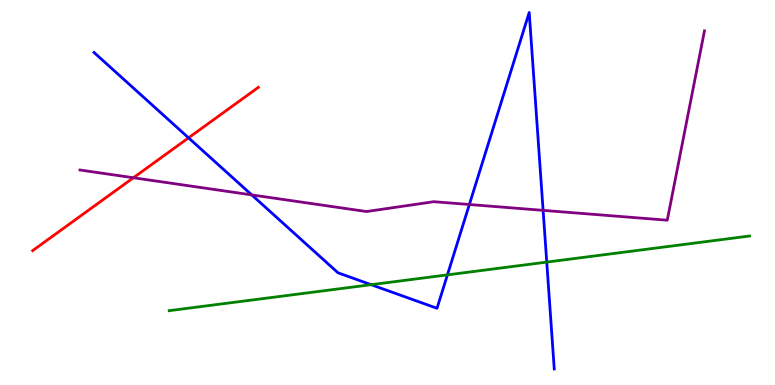[{'lines': ['blue', 'red'], 'intersections': [{'x': 2.43, 'y': 6.42}]}, {'lines': ['green', 'red'], 'intersections': []}, {'lines': ['purple', 'red'], 'intersections': [{'x': 1.72, 'y': 5.38}]}, {'lines': ['blue', 'green'], 'intersections': [{'x': 4.79, 'y': 2.61}, {'x': 5.77, 'y': 2.86}, {'x': 7.05, 'y': 3.19}]}, {'lines': ['blue', 'purple'], 'intersections': [{'x': 3.25, 'y': 4.94}, {'x': 6.06, 'y': 4.69}, {'x': 7.01, 'y': 4.54}]}, {'lines': ['green', 'purple'], 'intersections': []}]